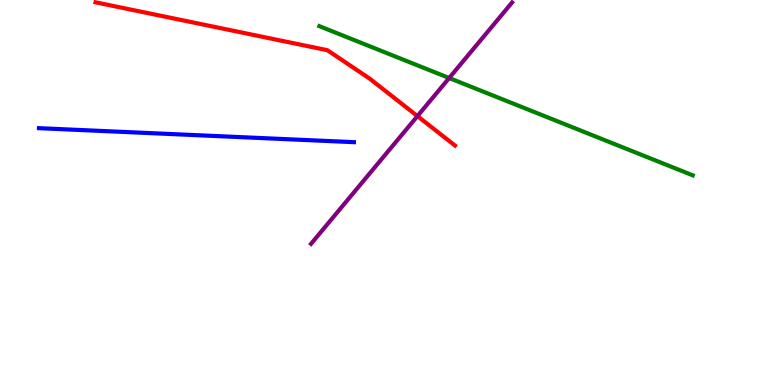[{'lines': ['blue', 'red'], 'intersections': []}, {'lines': ['green', 'red'], 'intersections': []}, {'lines': ['purple', 'red'], 'intersections': [{'x': 5.39, 'y': 6.98}]}, {'lines': ['blue', 'green'], 'intersections': []}, {'lines': ['blue', 'purple'], 'intersections': []}, {'lines': ['green', 'purple'], 'intersections': [{'x': 5.8, 'y': 7.97}]}]